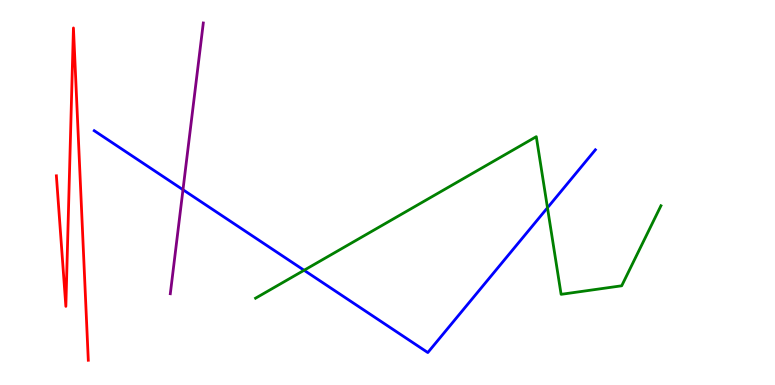[{'lines': ['blue', 'red'], 'intersections': []}, {'lines': ['green', 'red'], 'intersections': []}, {'lines': ['purple', 'red'], 'intersections': []}, {'lines': ['blue', 'green'], 'intersections': [{'x': 3.92, 'y': 2.98}, {'x': 7.06, 'y': 4.6}]}, {'lines': ['blue', 'purple'], 'intersections': [{'x': 2.36, 'y': 5.07}]}, {'lines': ['green', 'purple'], 'intersections': []}]